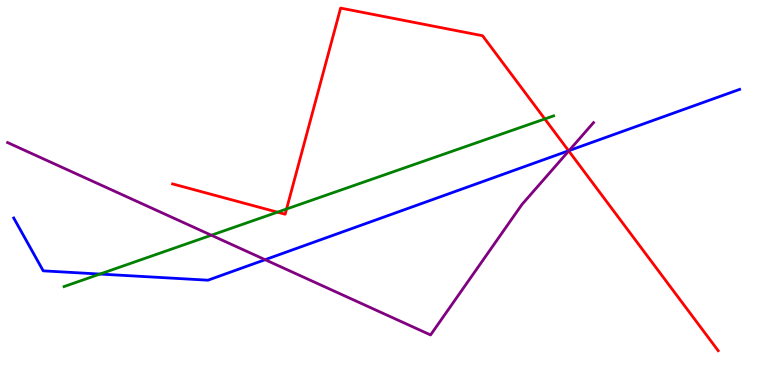[{'lines': ['blue', 'red'], 'intersections': [{'x': 7.34, 'y': 6.08}]}, {'lines': ['green', 'red'], 'intersections': [{'x': 3.58, 'y': 4.49}, {'x': 3.7, 'y': 4.57}, {'x': 7.03, 'y': 6.91}]}, {'lines': ['purple', 'red'], 'intersections': [{'x': 7.34, 'y': 6.08}]}, {'lines': ['blue', 'green'], 'intersections': [{'x': 1.29, 'y': 2.88}]}, {'lines': ['blue', 'purple'], 'intersections': [{'x': 3.42, 'y': 3.25}, {'x': 7.34, 'y': 6.09}]}, {'lines': ['green', 'purple'], 'intersections': [{'x': 2.73, 'y': 3.89}]}]